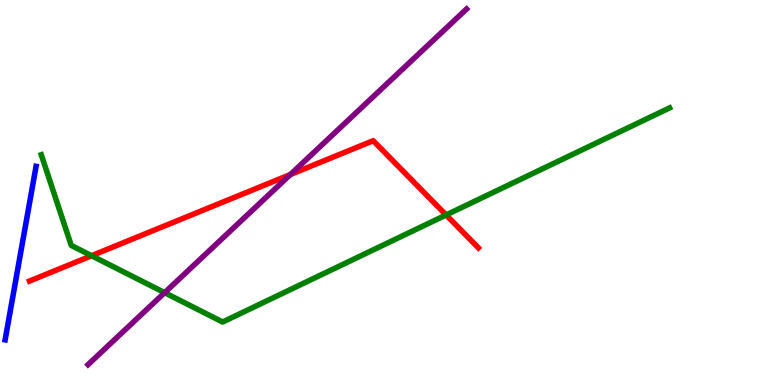[{'lines': ['blue', 'red'], 'intersections': []}, {'lines': ['green', 'red'], 'intersections': [{'x': 1.18, 'y': 3.36}, {'x': 5.76, 'y': 4.42}]}, {'lines': ['purple', 'red'], 'intersections': [{'x': 3.75, 'y': 5.47}]}, {'lines': ['blue', 'green'], 'intersections': []}, {'lines': ['blue', 'purple'], 'intersections': []}, {'lines': ['green', 'purple'], 'intersections': [{'x': 2.12, 'y': 2.4}]}]